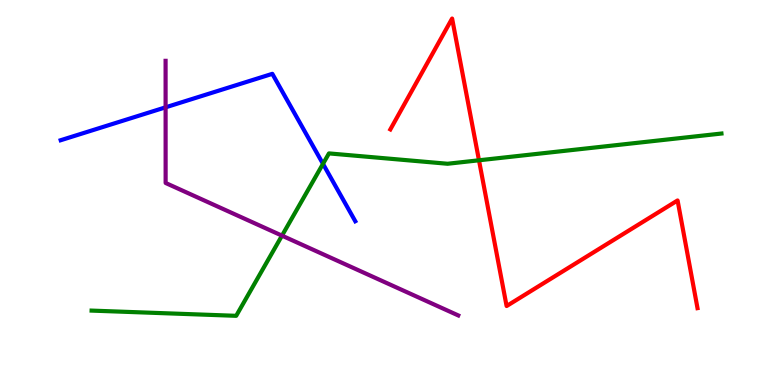[{'lines': ['blue', 'red'], 'intersections': []}, {'lines': ['green', 'red'], 'intersections': [{'x': 6.18, 'y': 5.84}]}, {'lines': ['purple', 'red'], 'intersections': []}, {'lines': ['blue', 'green'], 'intersections': [{'x': 4.17, 'y': 5.74}]}, {'lines': ['blue', 'purple'], 'intersections': [{'x': 2.14, 'y': 7.21}]}, {'lines': ['green', 'purple'], 'intersections': [{'x': 3.64, 'y': 3.88}]}]